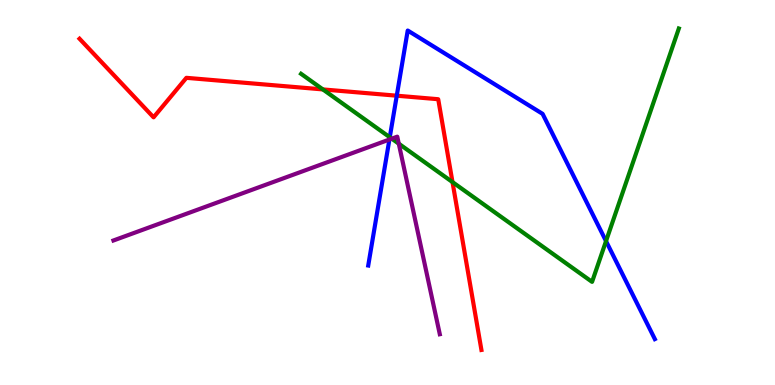[{'lines': ['blue', 'red'], 'intersections': [{'x': 5.12, 'y': 7.51}]}, {'lines': ['green', 'red'], 'intersections': [{'x': 4.17, 'y': 7.68}, {'x': 5.84, 'y': 5.27}]}, {'lines': ['purple', 'red'], 'intersections': []}, {'lines': ['blue', 'green'], 'intersections': [{'x': 5.03, 'y': 6.43}, {'x': 7.82, 'y': 3.74}]}, {'lines': ['blue', 'purple'], 'intersections': [{'x': 5.02, 'y': 6.38}]}, {'lines': ['green', 'purple'], 'intersections': [{'x': 5.06, 'y': 6.4}, {'x': 5.15, 'y': 6.27}]}]